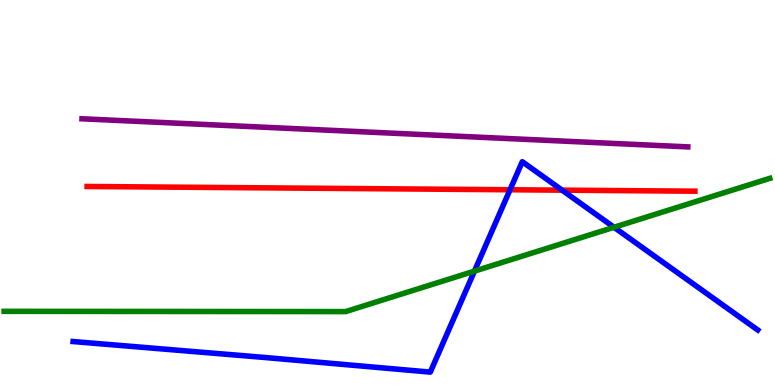[{'lines': ['blue', 'red'], 'intersections': [{'x': 6.58, 'y': 5.07}, {'x': 7.25, 'y': 5.06}]}, {'lines': ['green', 'red'], 'intersections': []}, {'lines': ['purple', 'red'], 'intersections': []}, {'lines': ['blue', 'green'], 'intersections': [{'x': 6.12, 'y': 2.96}, {'x': 7.92, 'y': 4.1}]}, {'lines': ['blue', 'purple'], 'intersections': []}, {'lines': ['green', 'purple'], 'intersections': []}]